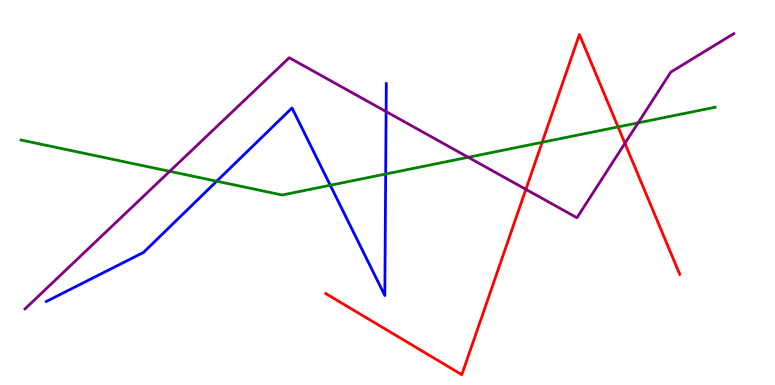[{'lines': ['blue', 'red'], 'intersections': []}, {'lines': ['green', 'red'], 'intersections': [{'x': 7.0, 'y': 6.3}, {'x': 7.98, 'y': 6.7}]}, {'lines': ['purple', 'red'], 'intersections': [{'x': 6.79, 'y': 5.08}, {'x': 8.06, 'y': 6.28}]}, {'lines': ['blue', 'green'], 'intersections': [{'x': 2.8, 'y': 5.29}, {'x': 4.26, 'y': 5.19}, {'x': 4.98, 'y': 5.48}]}, {'lines': ['blue', 'purple'], 'intersections': [{'x': 4.98, 'y': 7.1}]}, {'lines': ['green', 'purple'], 'intersections': [{'x': 2.19, 'y': 5.55}, {'x': 6.04, 'y': 5.91}, {'x': 8.23, 'y': 6.81}]}]